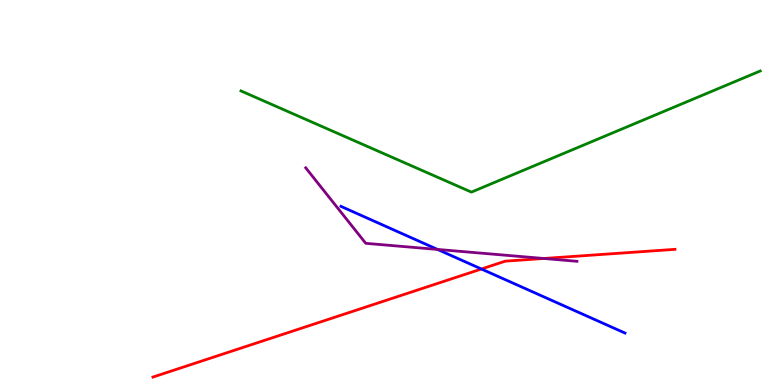[{'lines': ['blue', 'red'], 'intersections': [{'x': 6.21, 'y': 3.01}]}, {'lines': ['green', 'red'], 'intersections': []}, {'lines': ['purple', 'red'], 'intersections': [{'x': 7.02, 'y': 3.29}]}, {'lines': ['blue', 'green'], 'intersections': []}, {'lines': ['blue', 'purple'], 'intersections': [{'x': 5.65, 'y': 3.52}]}, {'lines': ['green', 'purple'], 'intersections': []}]